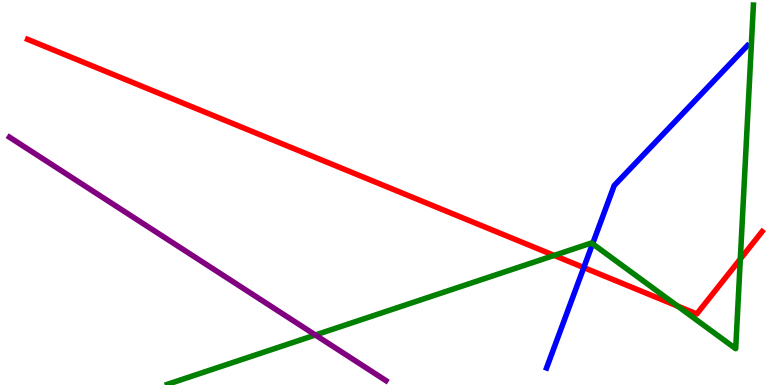[{'lines': ['blue', 'red'], 'intersections': [{'x': 7.53, 'y': 3.05}]}, {'lines': ['green', 'red'], 'intersections': [{'x': 7.15, 'y': 3.37}, {'x': 8.74, 'y': 2.05}, {'x': 9.55, 'y': 3.27}]}, {'lines': ['purple', 'red'], 'intersections': []}, {'lines': ['blue', 'green'], 'intersections': [{'x': 7.65, 'y': 3.67}]}, {'lines': ['blue', 'purple'], 'intersections': []}, {'lines': ['green', 'purple'], 'intersections': [{'x': 4.07, 'y': 1.3}]}]